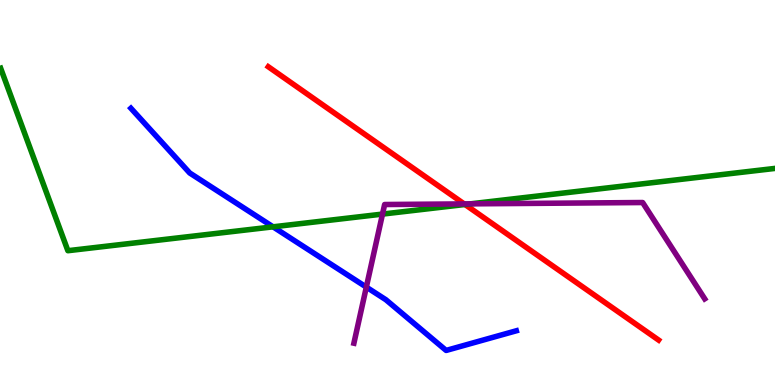[{'lines': ['blue', 'red'], 'intersections': []}, {'lines': ['green', 'red'], 'intersections': [{'x': 6.0, 'y': 4.69}]}, {'lines': ['purple', 'red'], 'intersections': [{'x': 5.99, 'y': 4.7}]}, {'lines': ['blue', 'green'], 'intersections': [{'x': 3.52, 'y': 4.11}]}, {'lines': ['blue', 'purple'], 'intersections': [{'x': 4.73, 'y': 2.54}]}, {'lines': ['green', 'purple'], 'intersections': [{'x': 4.94, 'y': 4.44}, {'x': 6.07, 'y': 4.7}]}]